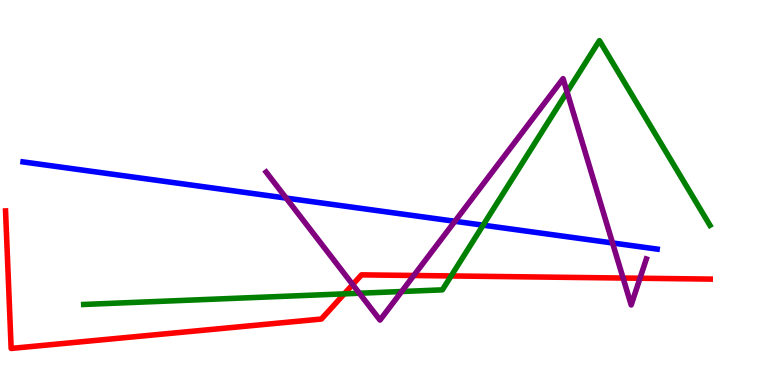[{'lines': ['blue', 'red'], 'intersections': []}, {'lines': ['green', 'red'], 'intersections': [{'x': 4.44, 'y': 2.37}, {'x': 5.82, 'y': 2.83}]}, {'lines': ['purple', 'red'], 'intersections': [{'x': 4.55, 'y': 2.61}, {'x': 5.34, 'y': 2.84}, {'x': 8.04, 'y': 2.78}, {'x': 8.26, 'y': 2.77}]}, {'lines': ['blue', 'green'], 'intersections': [{'x': 6.23, 'y': 4.15}]}, {'lines': ['blue', 'purple'], 'intersections': [{'x': 3.69, 'y': 4.85}, {'x': 5.87, 'y': 4.25}, {'x': 7.9, 'y': 3.69}]}, {'lines': ['green', 'purple'], 'intersections': [{'x': 4.64, 'y': 2.38}, {'x': 5.18, 'y': 2.43}, {'x': 7.32, 'y': 7.61}]}]